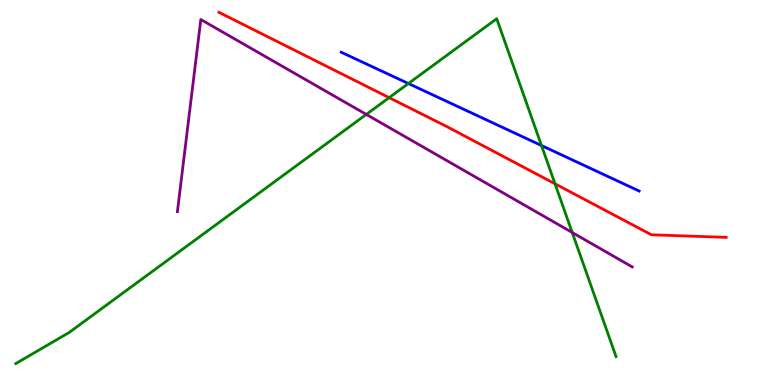[{'lines': ['blue', 'red'], 'intersections': []}, {'lines': ['green', 'red'], 'intersections': [{'x': 5.02, 'y': 7.46}, {'x': 7.16, 'y': 5.23}]}, {'lines': ['purple', 'red'], 'intersections': []}, {'lines': ['blue', 'green'], 'intersections': [{'x': 5.27, 'y': 7.83}, {'x': 6.99, 'y': 6.22}]}, {'lines': ['blue', 'purple'], 'intersections': []}, {'lines': ['green', 'purple'], 'intersections': [{'x': 4.73, 'y': 7.03}, {'x': 7.38, 'y': 3.96}]}]